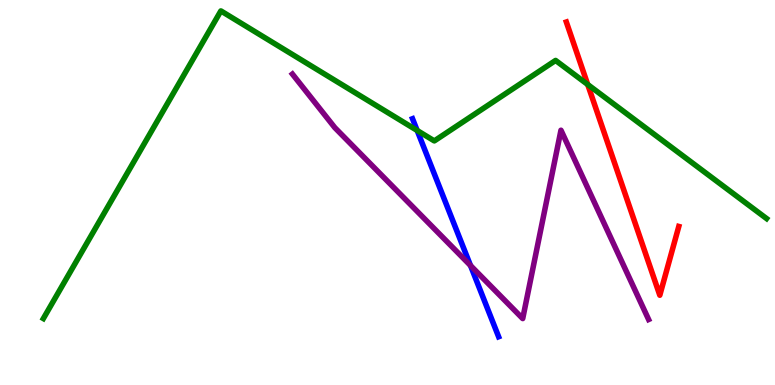[{'lines': ['blue', 'red'], 'intersections': []}, {'lines': ['green', 'red'], 'intersections': [{'x': 7.58, 'y': 7.8}]}, {'lines': ['purple', 'red'], 'intersections': []}, {'lines': ['blue', 'green'], 'intersections': [{'x': 5.38, 'y': 6.61}]}, {'lines': ['blue', 'purple'], 'intersections': [{'x': 6.07, 'y': 3.1}]}, {'lines': ['green', 'purple'], 'intersections': []}]